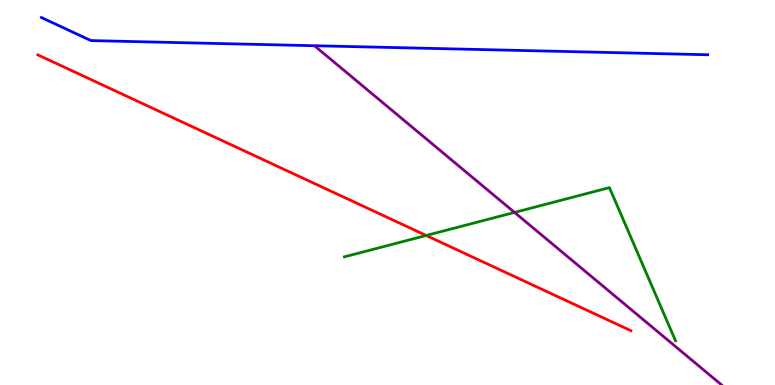[{'lines': ['blue', 'red'], 'intersections': []}, {'lines': ['green', 'red'], 'intersections': [{'x': 5.5, 'y': 3.88}]}, {'lines': ['purple', 'red'], 'intersections': []}, {'lines': ['blue', 'green'], 'intersections': []}, {'lines': ['blue', 'purple'], 'intersections': []}, {'lines': ['green', 'purple'], 'intersections': [{'x': 6.64, 'y': 4.48}]}]